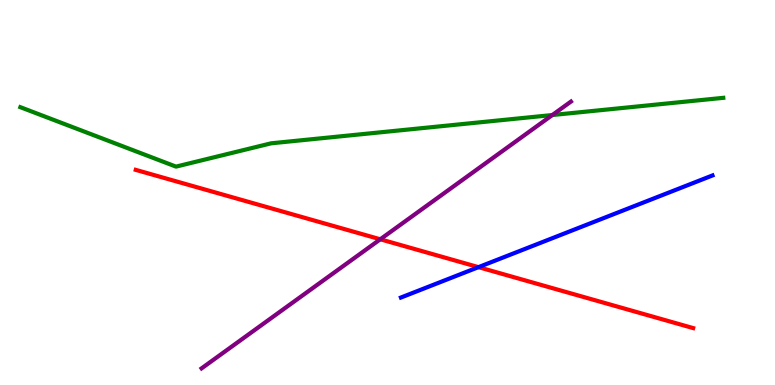[{'lines': ['blue', 'red'], 'intersections': [{'x': 6.17, 'y': 3.06}]}, {'lines': ['green', 'red'], 'intersections': []}, {'lines': ['purple', 'red'], 'intersections': [{'x': 4.91, 'y': 3.78}]}, {'lines': ['blue', 'green'], 'intersections': []}, {'lines': ['blue', 'purple'], 'intersections': []}, {'lines': ['green', 'purple'], 'intersections': [{'x': 7.13, 'y': 7.01}]}]